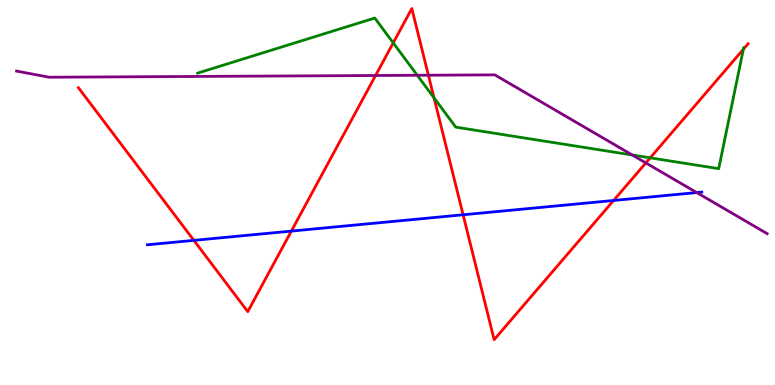[{'lines': ['blue', 'red'], 'intersections': [{'x': 2.5, 'y': 3.76}, {'x': 3.76, 'y': 4.0}, {'x': 5.98, 'y': 4.42}, {'x': 7.92, 'y': 4.79}]}, {'lines': ['green', 'red'], 'intersections': [{'x': 5.07, 'y': 8.89}, {'x': 5.6, 'y': 7.46}, {'x': 8.39, 'y': 5.9}, {'x': 9.59, 'y': 8.72}]}, {'lines': ['purple', 'red'], 'intersections': [{'x': 4.85, 'y': 8.04}, {'x': 5.53, 'y': 8.05}, {'x': 8.33, 'y': 5.77}]}, {'lines': ['blue', 'green'], 'intersections': []}, {'lines': ['blue', 'purple'], 'intersections': [{'x': 8.99, 'y': 5.0}]}, {'lines': ['green', 'purple'], 'intersections': [{'x': 5.38, 'y': 8.04}, {'x': 8.16, 'y': 5.97}]}]